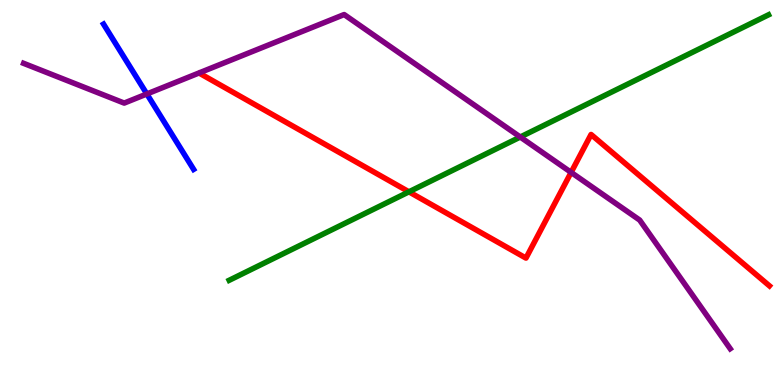[{'lines': ['blue', 'red'], 'intersections': []}, {'lines': ['green', 'red'], 'intersections': [{'x': 5.28, 'y': 5.02}]}, {'lines': ['purple', 'red'], 'intersections': [{'x': 7.37, 'y': 5.52}]}, {'lines': ['blue', 'green'], 'intersections': []}, {'lines': ['blue', 'purple'], 'intersections': [{'x': 1.89, 'y': 7.56}]}, {'lines': ['green', 'purple'], 'intersections': [{'x': 6.71, 'y': 6.44}]}]